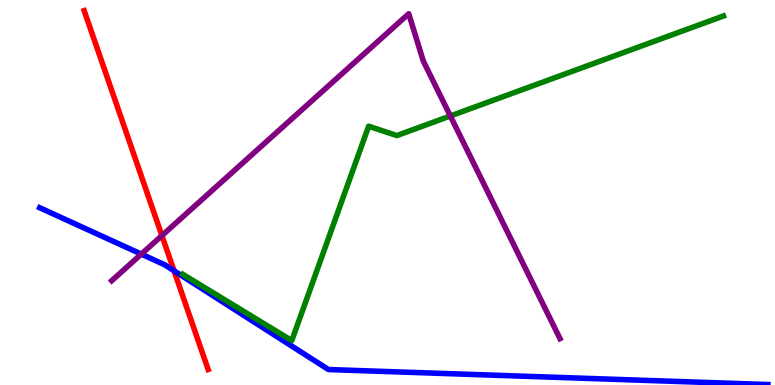[{'lines': ['blue', 'red'], 'intersections': [{'x': 2.25, 'y': 2.97}]}, {'lines': ['green', 'red'], 'intersections': []}, {'lines': ['purple', 'red'], 'intersections': [{'x': 2.09, 'y': 3.88}]}, {'lines': ['blue', 'green'], 'intersections': []}, {'lines': ['blue', 'purple'], 'intersections': [{'x': 1.82, 'y': 3.4}]}, {'lines': ['green', 'purple'], 'intersections': [{'x': 5.81, 'y': 6.99}]}]